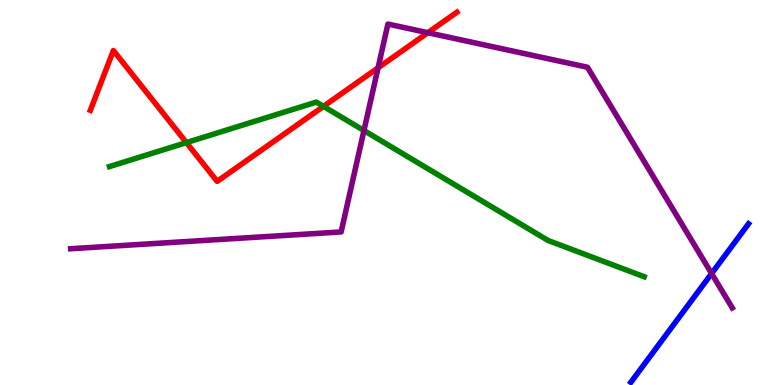[{'lines': ['blue', 'red'], 'intersections': []}, {'lines': ['green', 'red'], 'intersections': [{'x': 2.41, 'y': 6.3}, {'x': 4.17, 'y': 7.24}]}, {'lines': ['purple', 'red'], 'intersections': [{'x': 4.88, 'y': 8.24}, {'x': 5.52, 'y': 9.15}]}, {'lines': ['blue', 'green'], 'intersections': []}, {'lines': ['blue', 'purple'], 'intersections': [{'x': 9.18, 'y': 2.9}]}, {'lines': ['green', 'purple'], 'intersections': [{'x': 4.7, 'y': 6.61}]}]